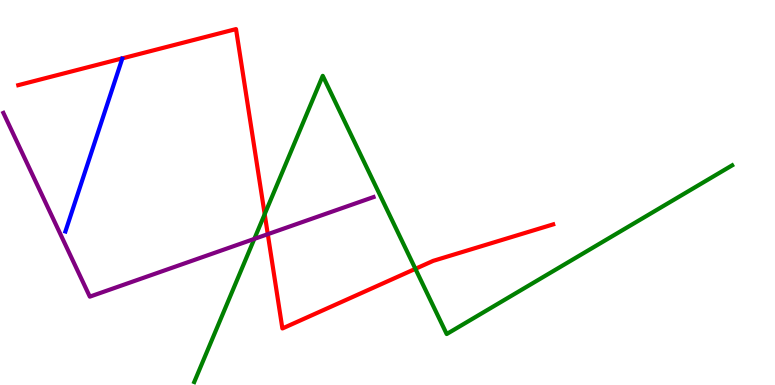[{'lines': ['blue', 'red'], 'intersections': []}, {'lines': ['green', 'red'], 'intersections': [{'x': 3.42, 'y': 4.44}, {'x': 5.36, 'y': 3.02}]}, {'lines': ['purple', 'red'], 'intersections': [{'x': 3.46, 'y': 3.92}]}, {'lines': ['blue', 'green'], 'intersections': []}, {'lines': ['blue', 'purple'], 'intersections': []}, {'lines': ['green', 'purple'], 'intersections': [{'x': 3.28, 'y': 3.79}]}]